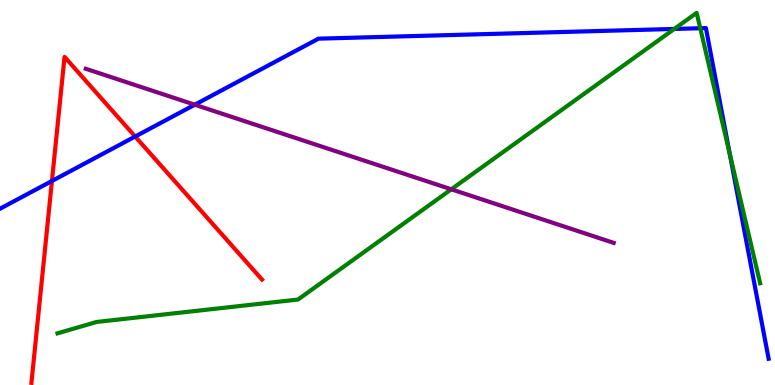[{'lines': ['blue', 'red'], 'intersections': [{'x': 0.67, 'y': 5.3}, {'x': 1.74, 'y': 6.45}]}, {'lines': ['green', 'red'], 'intersections': []}, {'lines': ['purple', 'red'], 'intersections': []}, {'lines': ['blue', 'green'], 'intersections': [{'x': 8.7, 'y': 9.25}, {'x': 9.04, 'y': 9.27}, {'x': 9.42, 'y': 6.0}]}, {'lines': ['blue', 'purple'], 'intersections': [{'x': 2.51, 'y': 7.28}]}, {'lines': ['green', 'purple'], 'intersections': [{'x': 5.82, 'y': 5.08}]}]